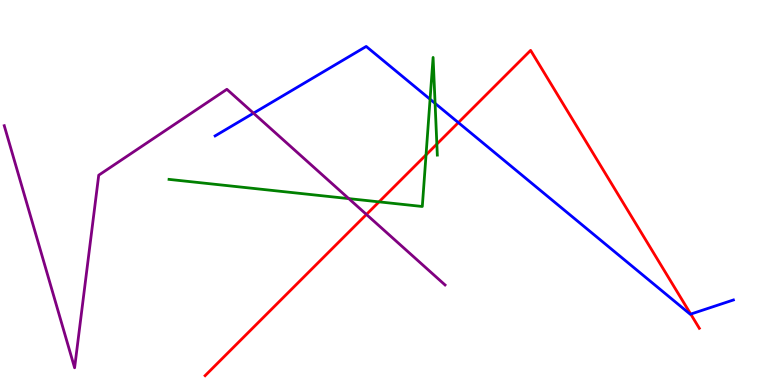[{'lines': ['blue', 'red'], 'intersections': [{'x': 5.91, 'y': 6.82}, {'x': 8.91, 'y': 1.84}]}, {'lines': ['green', 'red'], 'intersections': [{'x': 4.89, 'y': 4.76}, {'x': 5.5, 'y': 5.98}, {'x': 5.64, 'y': 6.26}]}, {'lines': ['purple', 'red'], 'intersections': [{'x': 4.73, 'y': 4.43}]}, {'lines': ['blue', 'green'], 'intersections': [{'x': 5.55, 'y': 7.42}, {'x': 5.61, 'y': 7.32}]}, {'lines': ['blue', 'purple'], 'intersections': [{'x': 3.27, 'y': 7.06}]}, {'lines': ['green', 'purple'], 'intersections': [{'x': 4.5, 'y': 4.84}]}]